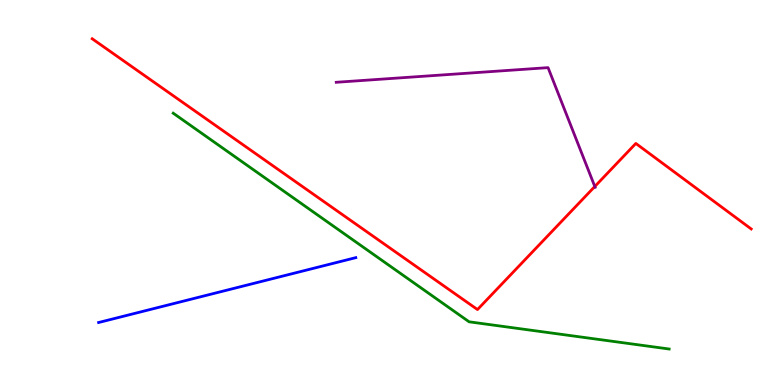[{'lines': ['blue', 'red'], 'intersections': []}, {'lines': ['green', 'red'], 'intersections': []}, {'lines': ['purple', 'red'], 'intersections': [{'x': 7.67, 'y': 5.16}]}, {'lines': ['blue', 'green'], 'intersections': []}, {'lines': ['blue', 'purple'], 'intersections': []}, {'lines': ['green', 'purple'], 'intersections': []}]